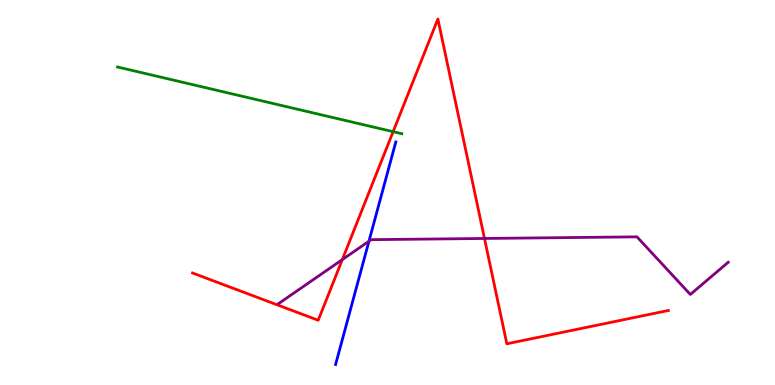[{'lines': ['blue', 'red'], 'intersections': []}, {'lines': ['green', 'red'], 'intersections': [{'x': 5.07, 'y': 6.58}]}, {'lines': ['purple', 'red'], 'intersections': [{'x': 4.42, 'y': 3.26}, {'x': 6.25, 'y': 3.81}]}, {'lines': ['blue', 'green'], 'intersections': []}, {'lines': ['blue', 'purple'], 'intersections': [{'x': 4.76, 'y': 3.73}]}, {'lines': ['green', 'purple'], 'intersections': []}]